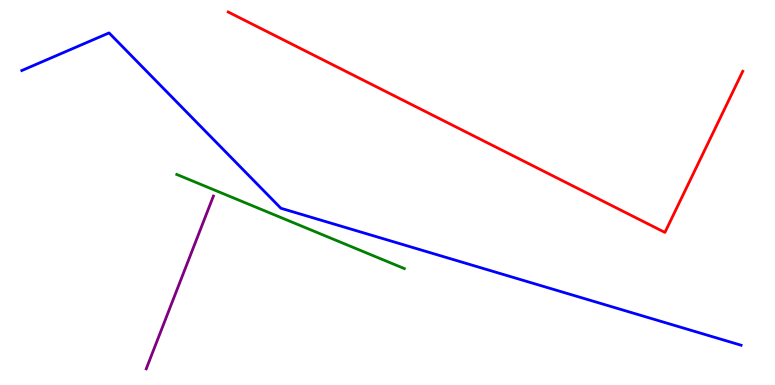[{'lines': ['blue', 'red'], 'intersections': []}, {'lines': ['green', 'red'], 'intersections': []}, {'lines': ['purple', 'red'], 'intersections': []}, {'lines': ['blue', 'green'], 'intersections': []}, {'lines': ['blue', 'purple'], 'intersections': []}, {'lines': ['green', 'purple'], 'intersections': []}]